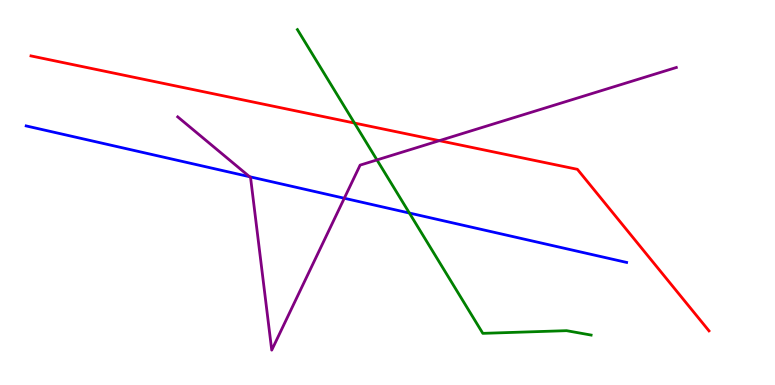[{'lines': ['blue', 'red'], 'intersections': []}, {'lines': ['green', 'red'], 'intersections': [{'x': 4.57, 'y': 6.8}]}, {'lines': ['purple', 'red'], 'intersections': [{'x': 5.67, 'y': 6.35}]}, {'lines': ['blue', 'green'], 'intersections': [{'x': 5.28, 'y': 4.47}]}, {'lines': ['blue', 'purple'], 'intersections': [{'x': 3.22, 'y': 5.41}, {'x': 4.44, 'y': 4.85}]}, {'lines': ['green', 'purple'], 'intersections': [{'x': 4.86, 'y': 5.85}]}]